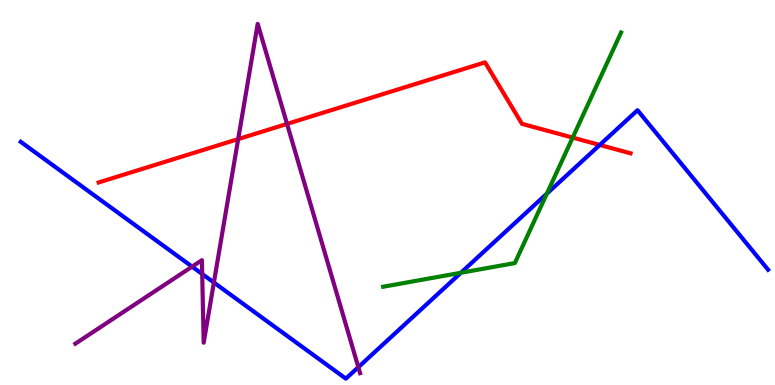[{'lines': ['blue', 'red'], 'intersections': [{'x': 7.74, 'y': 6.23}]}, {'lines': ['green', 'red'], 'intersections': [{'x': 7.39, 'y': 6.43}]}, {'lines': ['purple', 'red'], 'intersections': [{'x': 3.07, 'y': 6.39}, {'x': 3.7, 'y': 6.78}]}, {'lines': ['blue', 'green'], 'intersections': [{'x': 5.95, 'y': 2.92}, {'x': 7.06, 'y': 4.97}]}, {'lines': ['blue', 'purple'], 'intersections': [{'x': 2.48, 'y': 3.07}, {'x': 2.61, 'y': 2.88}, {'x': 2.76, 'y': 2.66}, {'x': 4.62, 'y': 0.463}]}, {'lines': ['green', 'purple'], 'intersections': []}]